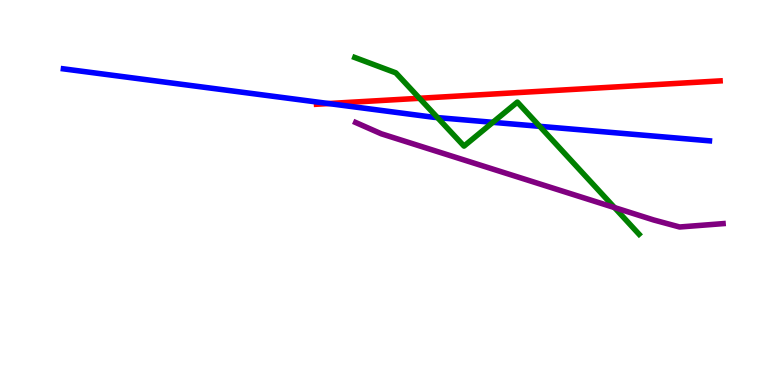[{'lines': ['blue', 'red'], 'intersections': [{'x': 4.24, 'y': 7.31}]}, {'lines': ['green', 'red'], 'intersections': [{'x': 5.41, 'y': 7.45}]}, {'lines': ['purple', 'red'], 'intersections': []}, {'lines': ['blue', 'green'], 'intersections': [{'x': 5.65, 'y': 6.95}, {'x': 6.36, 'y': 6.82}, {'x': 6.96, 'y': 6.72}]}, {'lines': ['blue', 'purple'], 'intersections': []}, {'lines': ['green', 'purple'], 'intersections': [{'x': 7.93, 'y': 4.61}]}]